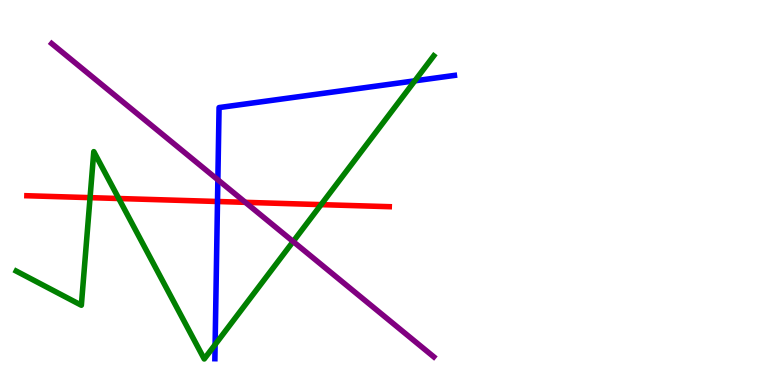[{'lines': ['blue', 'red'], 'intersections': [{'x': 2.81, 'y': 4.77}]}, {'lines': ['green', 'red'], 'intersections': [{'x': 1.16, 'y': 4.87}, {'x': 1.53, 'y': 4.84}, {'x': 4.14, 'y': 4.68}]}, {'lines': ['purple', 'red'], 'intersections': [{'x': 3.17, 'y': 4.74}]}, {'lines': ['blue', 'green'], 'intersections': [{'x': 2.78, 'y': 1.05}, {'x': 5.35, 'y': 7.9}]}, {'lines': ['blue', 'purple'], 'intersections': [{'x': 2.81, 'y': 5.33}]}, {'lines': ['green', 'purple'], 'intersections': [{'x': 3.78, 'y': 3.73}]}]